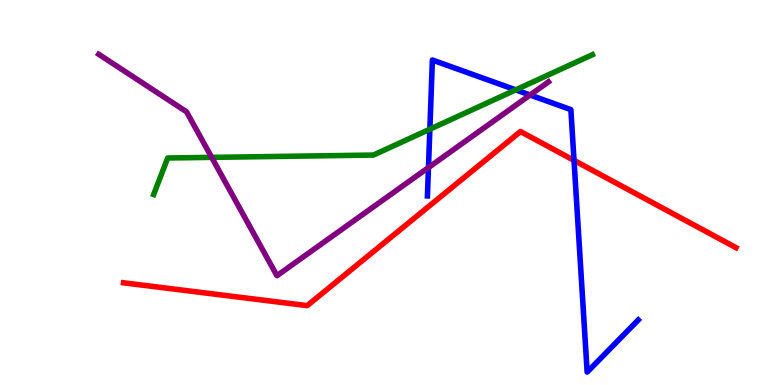[{'lines': ['blue', 'red'], 'intersections': [{'x': 7.41, 'y': 5.83}]}, {'lines': ['green', 'red'], 'intersections': []}, {'lines': ['purple', 'red'], 'intersections': []}, {'lines': ['blue', 'green'], 'intersections': [{'x': 5.55, 'y': 6.64}, {'x': 6.65, 'y': 7.67}]}, {'lines': ['blue', 'purple'], 'intersections': [{'x': 5.53, 'y': 5.65}, {'x': 6.84, 'y': 7.53}]}, {'lines': ['green', 'purple'], 'intersections': [{'x': 2.73, 'y': 5.91}]}]